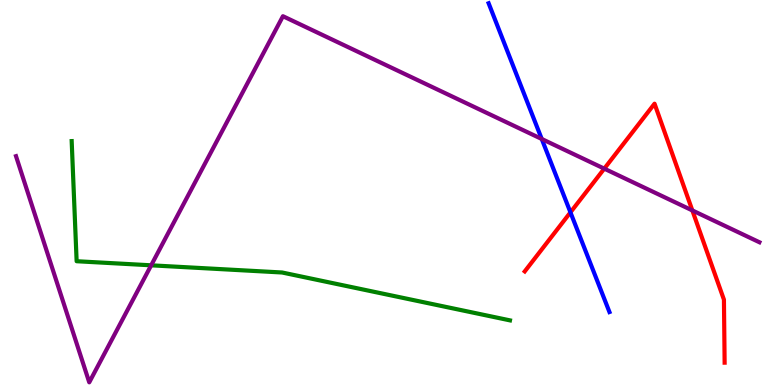[{'lines': ['blue', 'red'], 'intersections': [{'x': 7.36, 'y': 4.48}]}, {'lines': ['green', 'red'], 'intersections': []}, {'lines': ['purple', 'red'], 'intersections': [{'x': 7.8, 'y': 5.62}, {'x': 8.93, 'y': 4.53}]}, {'lines': ['blue', 'green'], 'intersections': []}, {'lines': ['blue', 'purple'], 'intersections': [{'x': 6.99, 'y': 6.39}]}, {'lines': ['green', 'purple'], 'intersections': [{'x': 1.95, 'y': 3.11}]}]